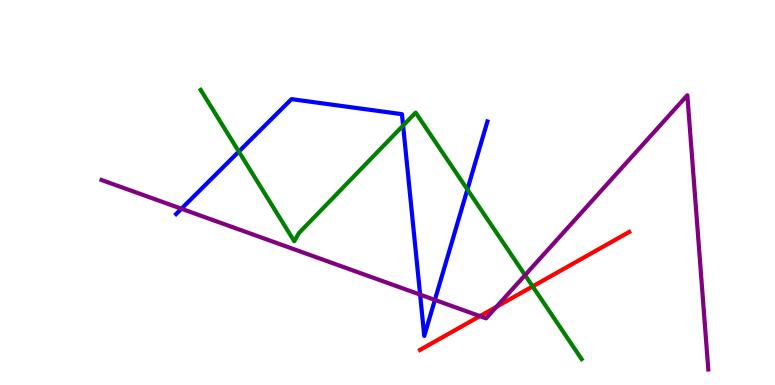[{'lines': ['blue', 'red'], 'intersections': []}, {'lines': ['green', 'red'], 'intersections': [{'x': 6.87, 'y': 2.56}]}, {'lines': ['purple', 'red'], 'intersections': [{'x': 6.19, 'y': 1.79}, {'x': 6.41, 'y': 2.03}]}, {'lines': ['blue', 'green'], 'intersections': [{'x': 3.08, 'y': 6.06}, {'x': 5.2, 'y': 6.74}, {'x': 6.03, 'y': 5.08}]}, {'lines': ['blue', 'purple'], 'intersections': [{'x': 2.34, 'y': 4.58}, {'x': 5.42, 'y': 2.35}, {'x': 5.61, 'y': 2.21}]}, {'lines': ['green', 'purple'], 'intersections': [{'x': 6.77, 'y': 2.85}]}]